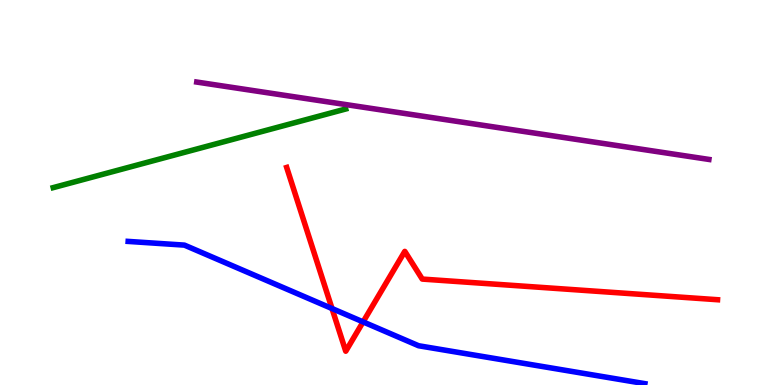[{'lines': ['blue', 'red'], 'intersections': [{'x': 4.28, 'y': 1.99}, {'x': 4.69, 'y': 1.64}]}, {'lines': ['green', 'red'], 'intersections': []}, {'lines': ['purple', 'red'], 'intersections': []}, {'lines': ['blue', 'green'], 'intersections': []}, {'lines': ['blue', 'purple'], 'intersections': []}, {'lines': ['green', 'purple'], 'intersections': []}]